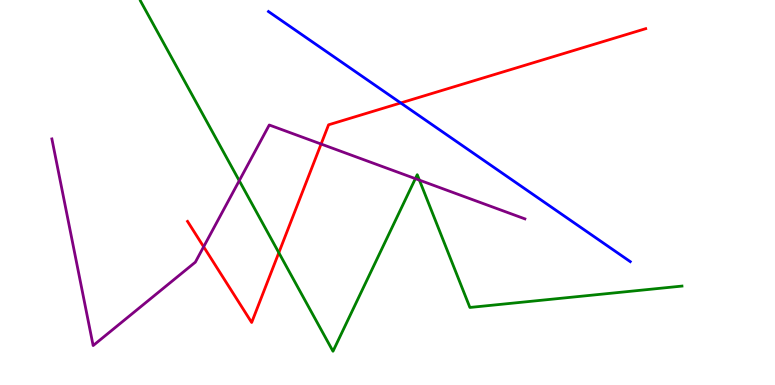[{'lines': ['blue', 'red'], 'intersections': [{'x': 5.17, 'y': 7.33}]}, {'lines': ['green', 'red'], 'intersections': [{'x': 3.6, 'y': 3.44}]}, {'lines': ['purple', 'red'], 'intersections': [{'x': 2.63, 'y': 3.59}, {'x': 4.14, 'y': 6.26}]}, {'lines': ['blue', 'green'], 'intersections': []}, {'lines': ['blue', 'purple'], 'intersections': []}, {'lines': ['green', 'purple'], 'intersections': [{'x': 3.09, 'y': 5.31}, {'x': 5.36, 'y': 5.36}, {'x': 5.41, 'y': 5.32}]}]